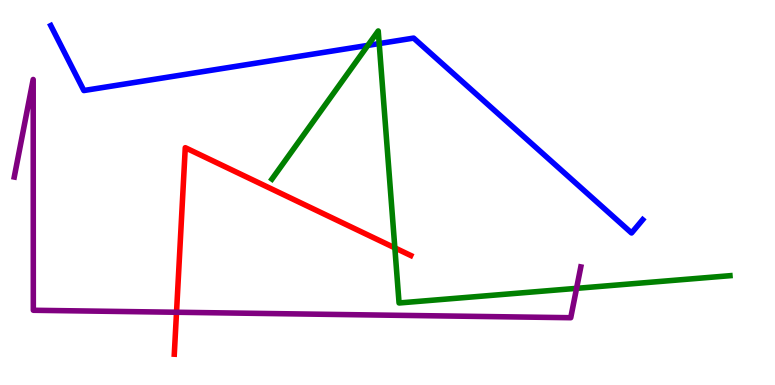[{'lines': ['blue', 'red'], 'intersections': []}, {'lines': ['green', 'red'], 'intersections': [{'x': 5.09, 'y': 3.56}]}, {'lines': ['purple', 'red'], 'intersections': [{'x': 2.28, 'y': 1.89}]}, {'lines': ['blue', 'green'], 'intersections': [{'x': 4.75, 'y': 8.82}, {'x': 4.89, 'y': 8.87}]}, {'lines': ['blue', 'purple'], 'intersections': []}, {'lines': ['green', 'purple'], 'intersections': [{'x': 7.44, 'y': 2.51}]}]